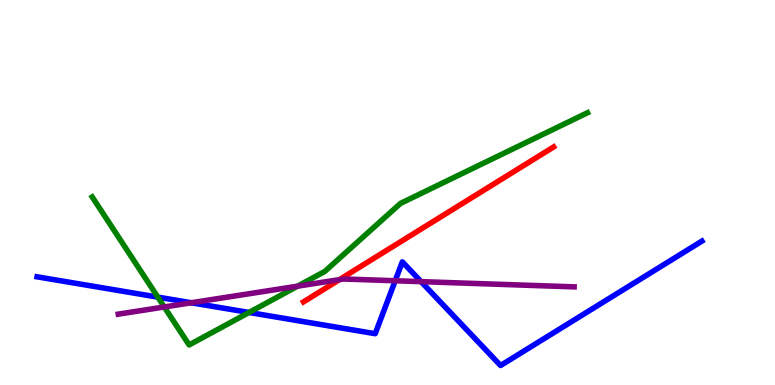[{'lines': ['blue', 'red'], 'intersections': []}, {'lines': ['green', 'red'], 'intersections': []}, {'lines': ['purple', 'red'], 'intersections': [{'x': 4.38, 'y': 2.74}]}, {'lines': ['blue', 'green'], 'intersections': [{'x': 2.04, 'y': 2.28}, {'x': 3.21, 'y': 1.88}]}, {'lines': ['blue', 'purple'], 'intersections': [{'x': 2.47, 'y': 2.14}, {'x': 5.1, 'y': 2.71}, {'x': 5.43, 'y': 2.68}]}, {'lines': ['green', 'purple'], 'intersections': [{'x': 2.12, 'y': 2.03}, {'x': 3.84, 'y': 2.57}]}]